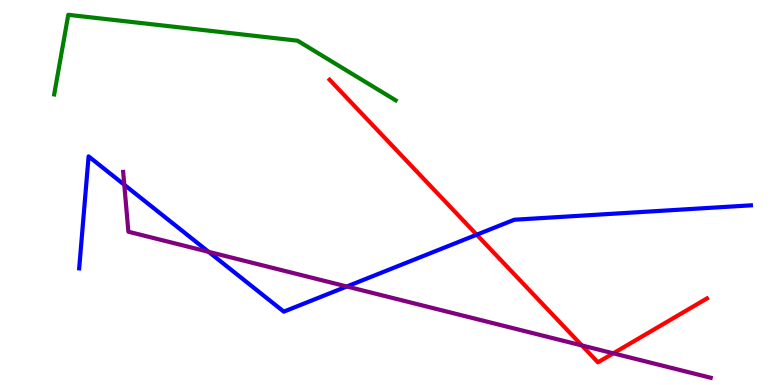[{'lines': ['blue', 'red'], 'intersections': [{'x': 6.15, 'y': 3.9}]}, {'lines': ['green', 'red'], 'intersections': []}, {'lines': ['purple', 'red'], 'intersections': [{'x': 7.51, 'y': 1.03}, {'x': 7.91, 'y': 0.823}]}, {'lines': ['blue', 'green'], 'intersections': []}, {'lines': ['blue', 'purple'], 'intersections': [{'x': 1.6, 'y': 5.2}, {'x': 2.69, 'y': 3.46}, {'x': 4.48, 'y': 2.56}]}, {'lines': ['green', 'purple'], 'intersections': []}]